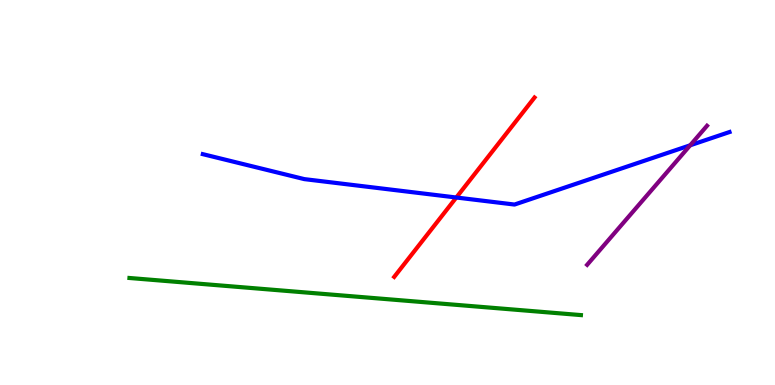[{'lines': ['blue', 'red'], 'intersections': [{'x': 5.89, 'y': 4.87}]}, {'lines': ['green', 'red'], 'intersections': []}, {'lines': ['purple', 'red'], 'intersections': []}, {'lines': ['blue', 'green'], 'intersections': []}, {'lines': ['blue', 'purple'], 'intersections': [{'x': 8.91, 'y': 6.23}]}, {'lines': ['green', 'purple'], 'intersections': []}]